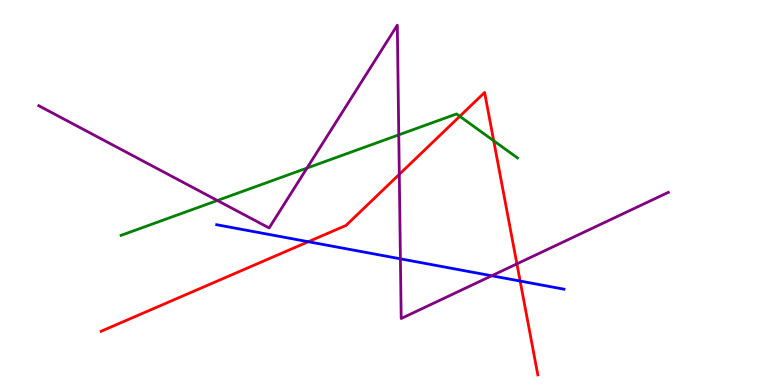[{'lines': ['blue', 'red'], 'intersections': [{'x': 3.98, 'y': 3.72}, {'x': 6.71, 'y': 2.7}]}, {'lines': ['green', 'red'], 'intersections': [{'x': 5.93, 'y': 6.98}, {'x': 6.37, 'y': 6.34}]}, {'lines': ['purple', 'red'], 'intersections': [{'x': 5.15, 'y': 5.47}, {'x': 6.67, 'y': 3.15}]}, {'lines': ['blue', 'green'], 'intersections': []}, {'lines': ['blue', 'purple'], 'intersections': [{'x': 5.17, 'y': 3.28}, {'x': 6.34, 'y': 2.84}]}, {'lines': ['green', 'purple'], 'intersections': [{'x': 2.8, 'y': 4.79}, {'x': 3.96, 'y': 5.63}, {'x': 5.15, 'y': 6.5}]}]